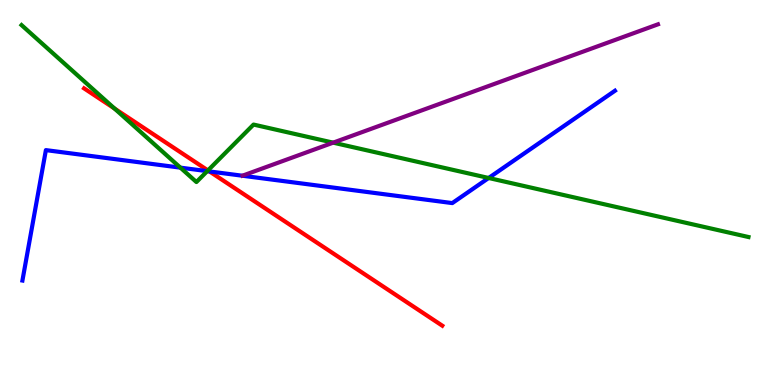[{'lines': ['blue', 'red'], 'intersections': [{'x': 2.7, 'y': 5.55}]}, {'lines': ['green', 'red'], 'intersections': [{'x': 1.48, 'y': 7.18}, {'x': 2.68, 'y': 5.57}]}, {'lines': ['purple', 'red'], 'intersections': []}, {'lines': ['blue', 'green'], 'intersections': [{'x': 2.33, 'y': 5.65}, {'x': 2.67, 'y': 5.55}, {'x': 6.31, 'y': 5.38}]}, {'lines': ['blue', 'purple'], 'intersections': []}, {'lines': ['green', 'purple'], 'intersections': [{'x': 4.3, 'y': 6.29}]}]